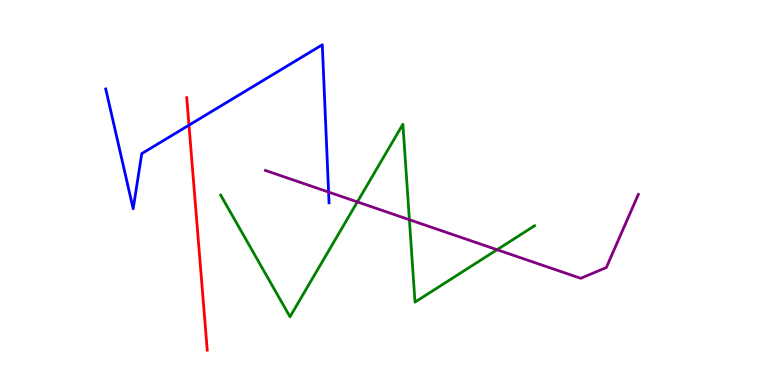[{'lines': ['blue', 'red'], 'intersections': [{'x': 2.44, 'y': 6.75}]}, {'lines': ['green', 'red'], 'intersections': []}, {'lines': ['purple', 'red'], 'intersections': []}, {'lines': ['blue', 'green'], 'intersections': []}, {'lines': ['blue', 'purple'], 'intersections': [{'x': 4.24, 'y': 5.01}]}, {'lines': ['green', 'purple'], 'intersections': [{'x': 4.61, 'y': 4.76}, {'x': 5.28, 'y': 4.29}, {'x': 6.41, 'y': 3.51}]}]